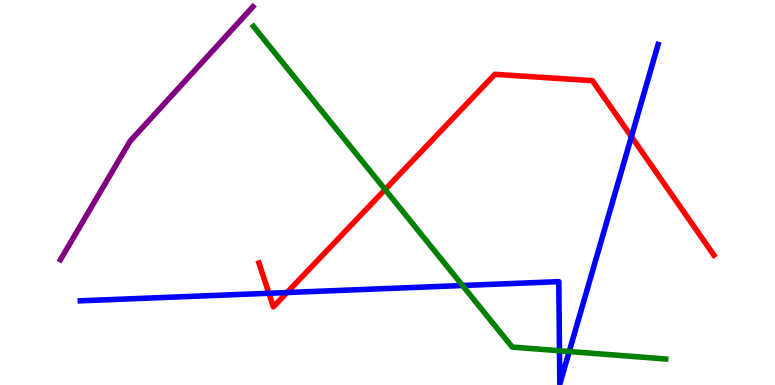[{'lines': ['blue', 'red'], 'intersections': [{'x': 3.47, 'y': 2.38}, {'x': 3.7, 'y': 2.4}, {'x': 8.15, 'y': 6.45}]}, {'lines': ['green', 'red'], 'intersections': [{'x': 4.97, 'y': 5.08}]}, {'lines': ['purple', 'red'], 'intersections': []}, {'lines': ['blue', 'green'], 'intersections': [{'x': 5.97, 'y': 2.58}, {'x': 7.22, 'y': 0.89}, {'x': 7.34, 'y': 0.87}]}, {'lines': ['blue', 'purple'], 'intersections': []}, {'lines': ['green', 'purple'], 'intersections': []}]